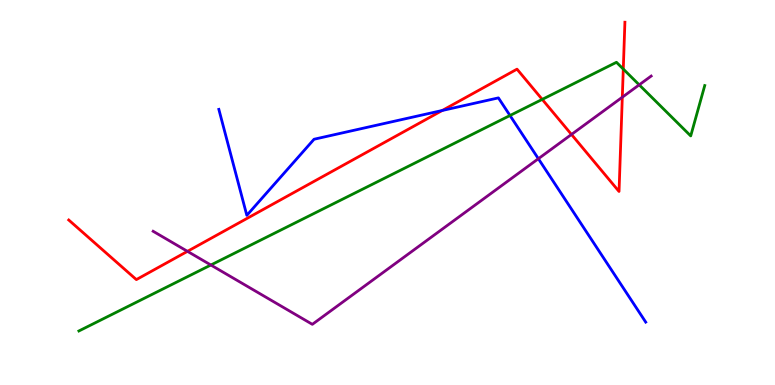[{'lines': ['blue', 'red'], 'intersections': [{'x': 5.71, 'y': 7.13}]}, {'lines': ['green', 'red'], 'intersections': [{'x': 7.0, 'y': 7.42}, {'x': 8.04, 'y': 8.21}]}, {'lines': ['purple', 'red'], 'intersections': [{'x': 2.42, 'y': 3.47}, {'x': 7.37, 'y': 6.51}, {'x': 8.03, 'y': 7.48}]}, {'lines': ['blue', 'green'], 'intersections': [{'x': 6.58, 'y': 7.0}]}, {'lines': ['blue', 'purple'], 'intersections': [{'x': 6.95, 'y': 5.88}]}, {'lines': ['green', 'purple'], 'intersections': [{'x': 2.72, 'y': 3.12}, {'x': 8.25, 'y': 7.8}]}]